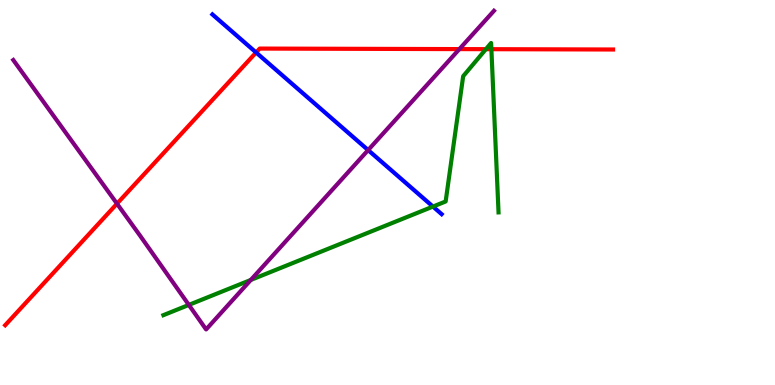[{'lines': ['blue', 'red'], 'intersections': [{'x': 3.3, 'y': 8.64}]}, {'lines': ['green', 'red'], 'intersections': [{'x': 6.27, 'y': 8.72}, {'x': 6.34, 'y': 8.72}]}, {'lines': ['purple', 'red'], 'intersections': [{'x': 1.51, 'y': 4.71}, {'x': 5.93, 'y': 8.72}]}, {'lines': ['blue', 'green'], 'intersections': [{'x': 5.59, 'y': 4.63}]}, {'lines': ['blue', 'purple'], 'intersections': [{'x': 4.75, 'y': 6.1}]}, {'lines': ['green', 'purple'], 'intersections': [{'x': 2.44, 'y': 2.08}, {'x': 3.24, 'y': 2.73}]}]